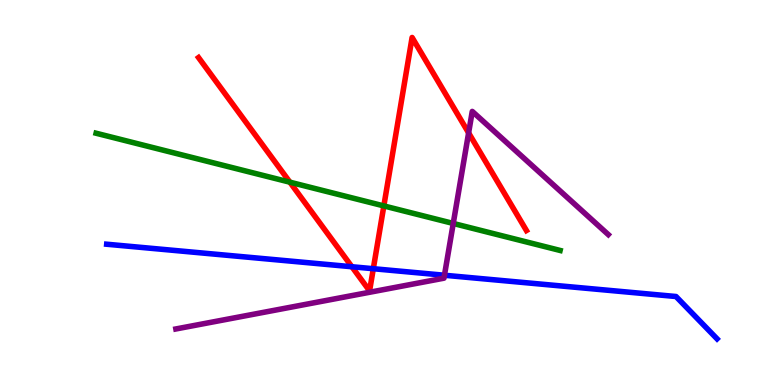[{'lines': ['blue', 'red'], 'intersections': [{'x': 4.54, 'y': 3.07}, {'x': 4.82, 'y': 3.02}]}, {'lines': ['green', 'red'], 'intersections': [{'x': 3.74, 'y': 5.27}, {'x': 4.95, 'y': 4.65}]}, {'lines': ['purple', 'red'], 'intersections': [{'x': 6.05, 'y': 6.55}]}, {'lines': ['blue', 'green'], 'intersections': []}, {'lines': ['blue', 'purple'], 'intersections': [{'x': 5.73, 'y': 2.85}]}, {'lines': ['green', 'purple'], 'intersections': [{'x': 5.85, 'y': 4.2}]}]